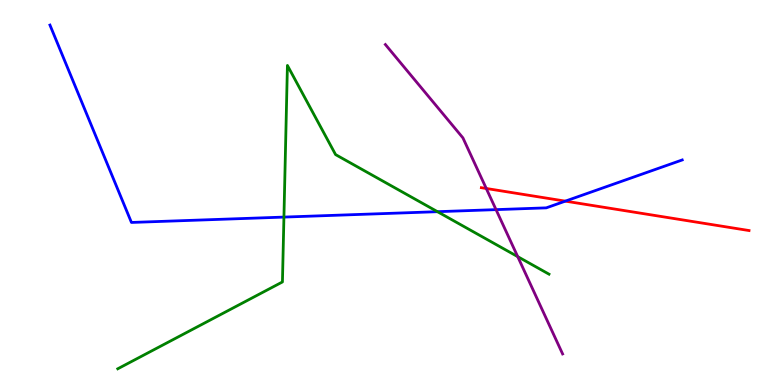[{'lines': ['blue', 'red'], 'intersections': [{'x': 7.29, 'y': 4.78}]}, {'lines': ['green', 'red'], 'intersections': []}, {'lines': ['purple', 'red'], 'intersections': [{'x': 6.27, 'y': 5.1}]}, {'lines': ['blue', 'green'], 'intersections': [{'x': 3.66, 'y': 4.36}, {'x': 5.64, 'y': 4.5}]}, {'lines': ['blue', 'purple'], 'intersections': [{'x': 6.4, 'y': 4.56}]}, {'lines': ['green', 'purple'], 'intersections': [{'x': 6.68, 'y': 3.33}]}]